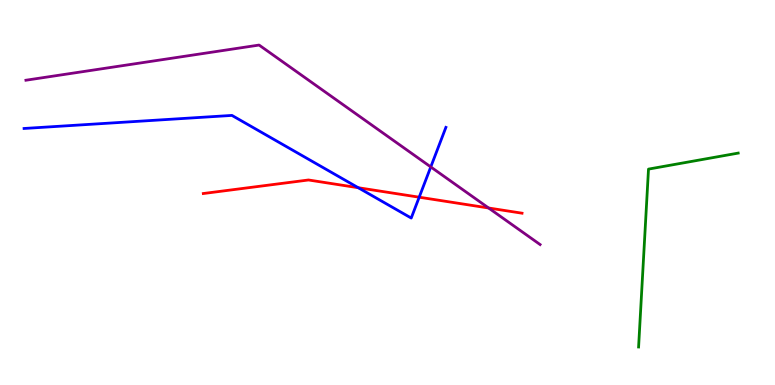[{'lines': ['blue', 'red'], 'intersections': [{'x': 4.62, 'y': 5.12}, {'x': 5.41, 'y': 4.88}]}, {'lines': ['green', 'red'], 'intersections': []}, {'lines': ['purple', 'red'], 'intersections': [{'x': 6.3, 'y': 4.6}]}, {'lines': ['blue', 'green'], 'intersections': []}, {'lines': ['blue', 'purple'], 'intersections': [{'x': 5.56, 'y': 5.66}]}, {'lines': ['green', 'purple'], 'intersections': []}]